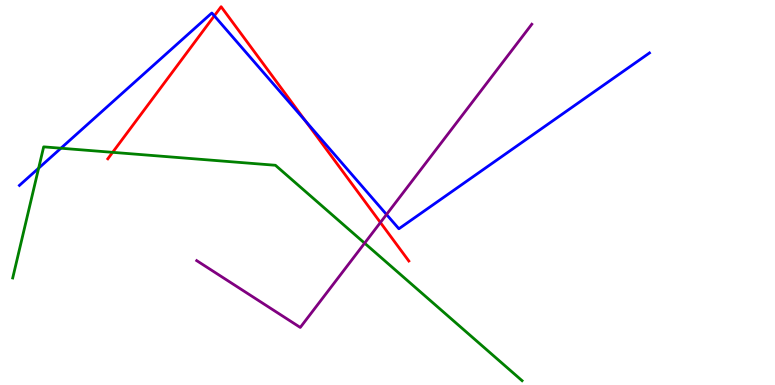[{'lines': ['blue', 'red'], 'intersections': [{'x': 2.77, 'y': 9.59}, {'x': 3.94, 'y': 6.86}]}, {'lines': ['green', 'red'], 'intersections': [{'x': 1.45, 'y': 6.04}]}, {'lines': ['purple', 'red'], 'intersections': [{'x': 4.91, 'y': 4.22}]}, {'lines': ['blue', 'green'], 'intersections': [{'x': 0.498, 'y': 5.63}, {'x': 0.786, 'y': 6.15}]}, {'lines': ['blue', 'purple'], 'intersections': [{'x': 4.99, 'y': 4.43}]}, {'lines': ['green', 'purple'], 'intersections': [{'x': 4.7, 'y': 3.68}]}]